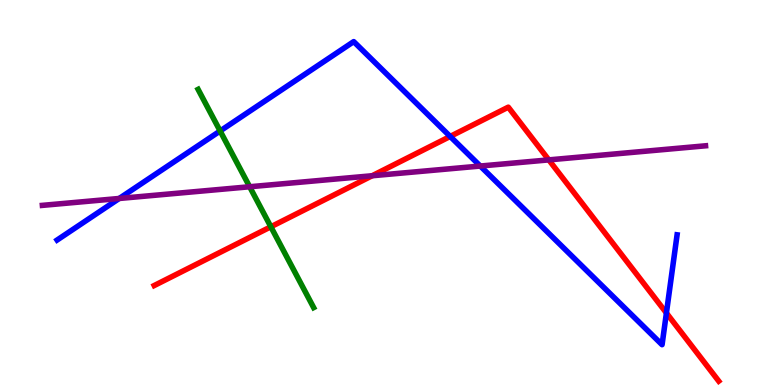[{'lines': ['blue', 'red'], 'intersections': [{'x': 5.81, 'y': 6.46}, {'x': 8.6, 'y': 1.87}]}, {'lines': ['green', 'red'], 'intersections': [{'x': 3.49, 'y': 4.11}]}, {'lines': ['purple', 'red'], 'intersections': [{'x': 4.8, 'y': 5.44}, {'x': 7.08, 'y': 5.85}]}, {'lines': ['blue', 'green'], 'intersections': [{'x': 2.84, 'y': 6.6}]}, {'lines': ['blue', 'purple'], 'intersections': [{'x': 1.54, 'y': 4.85}, {'x': 6.2, 'y': 5.69}]}, {'lines': ['green', 'purple'], 'intersections': [{'x': 3.22, 'y': 5.15}]}]